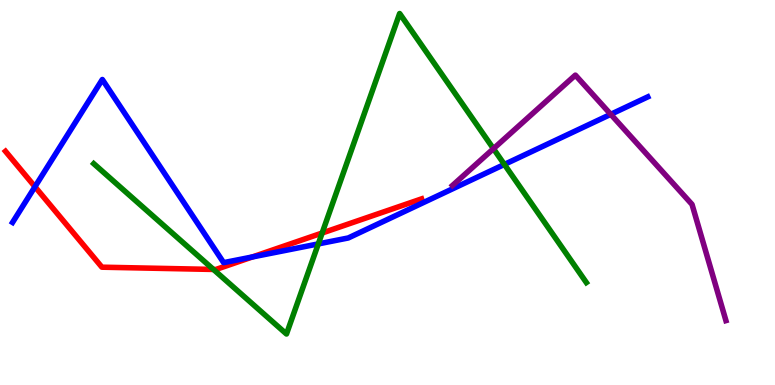[{'lines': ['blue', 'red'], 'intersections': [{'x': 0.451, 'y': 5.15}, {'x': 3.26, 'y': 3.33}]}, {'lines': ['green', 'red'], 'intersections': [{'x': 2.75, 'y': 3.0}, {'x': 4.16, 'y': 3.95}]}, {'lines': ['purple', 'red'], 'intersections': []}, {'lines': ['blue', 'green'], 'intersections': [{'x': 4.11, 'y': 3.66}, {'x': 6.51, 'y': 5.73}]}, {'lines': ['blue', 'purple'], 'intersections': [{'x': 7.88, 'y': 7.03}]}, {'lines': ['green', 'purple'], 'intersections': [{'x': 6.37, 'y': 6.14}]}]